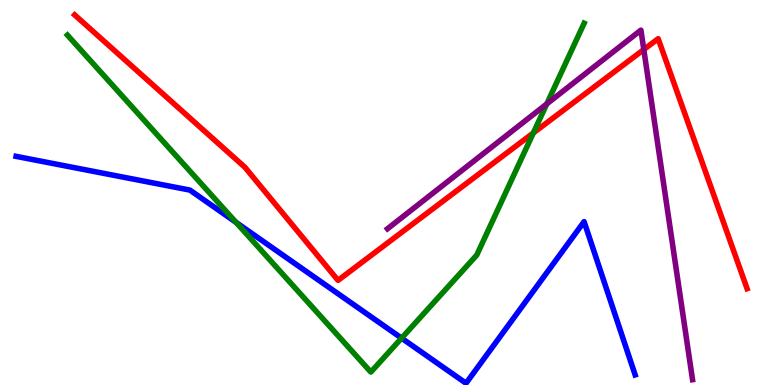[{'lines': ['blue', 'red'], 'intersections': []}, {'lines': ['green', 'red'], 'intersections': [{'x': 6.88, 'y': 6.55}]}, {'lines': ['purple', 'red'], 'intersections': [{'x': 8.31, 'y': 8.71}]}, {'lines': ['blue', 'green'], 'intersections': [{'x': 3.05, 'y': 4.22}, {'x': 5.18, 'y': 1.22}]}, {'lines': ['blue', 'purple'], 'intersections': []}, {'lines': ['green', 'purple'], 'intersections': [{'x': 7.05, 'y': 7.3}]}]